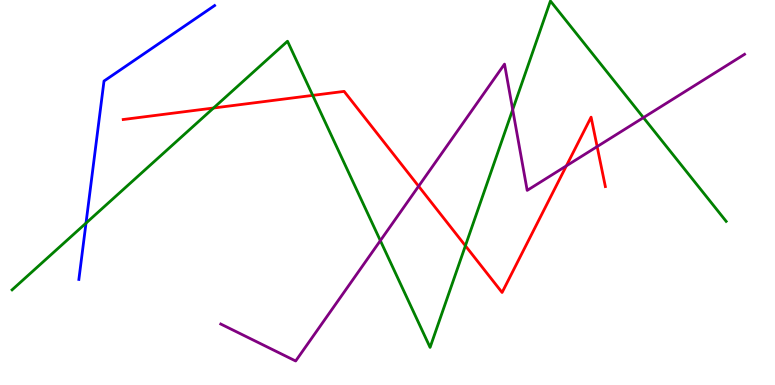[{'lines': ['blue', 'red'], 'intersections': []}, {'lines': ['green', 'red'], 'intersections': [{'x': 2.76, 'y': 7.19}, {'x': 4.04, 'y': 7.52}, {'x': 6.01, 'y': 3.62}]}, {'lines': ['purple', 'red'], 'intersections': [{'x': 5.4, 'y': 5.16}, {'x': 7.31, 'y': 5.69}, {'x': 7.71, 'y': 6.19}]}, {'lines': ['blue', 'green'], 'intersections': [{'x': 1.11, 'y': 4.2}]}, {'lines': ['blue', 'purple'], 'intersections': []}, {'lines': ['green', 'purple'], 'intersections': [{'x': 4.91, 'y': 3.75}, {'x': 6.62, 'y': 7.15}, {'x': 8.3, 'y': 6.95}]}]